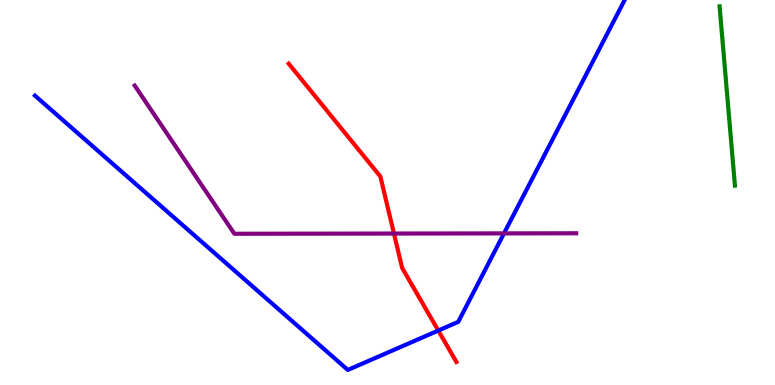[{'lines': ['blue', 'red'], 'intersections': [{'x': 5.66, 'y': 1.41}]}, {'lines': ['green', 'red'], 'intersections': []}, {'lines': ['purple', 'red'], 'intersections': [{'x': 5.08, 'y': 3.93}]}, {'lines': ['blue', 'green'], 'intersections': []}, {'lines': ['blue', 'purple'], 'intersections': [{'x': 6.5, 'y': 3.94}]}, {'lines': ['green', 'purple'], 'intersections': []}]